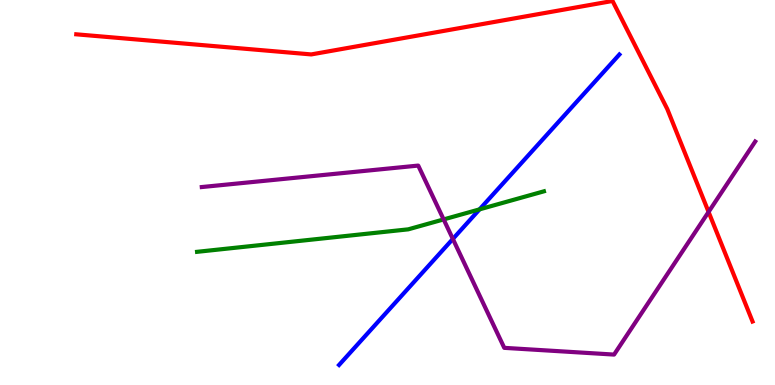[{'lines': ['blue', 'red'], 'intersections': []}, {'lines': ['green', 'red'], 'intersections': []}, {'lines': ['purple', 'red'], 'intersections': [{'x': 9.14, 'y': 4.5}]}, {'lines': ['blue', 'green'], 'intersections': [{'x': 6.19, 'y': 4.56}]}, {'lines': ['blue', 'purple'], 'intersections': [{'x': 5.84, 'y': 3.79}]}, {'lines': ['green', 'purple'], 'intersections': [{'x': 5.72, 'y': 4.3}]}]